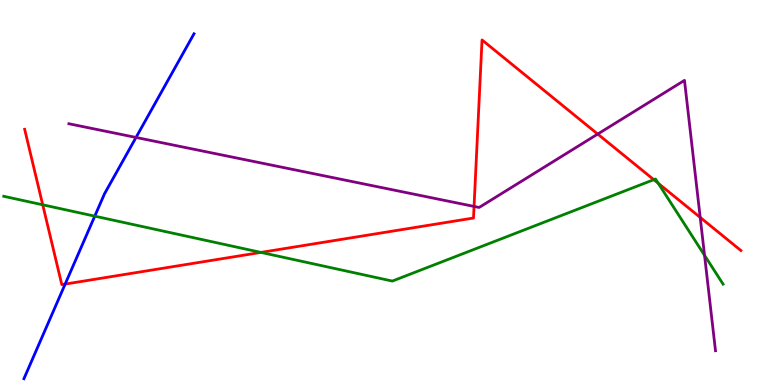[{'lines': ['blue', 'red'], 'intersections': [{'x': 0.841, 'y': 2.62}]}, {'lines': ['green', 'red'], 'intersections': [{'x': 0.551, 'y': 4.68}, {'x': 3.37, 'y': 3.44}, {'x': 8.44, 'y': 5.33}, {'x': 8.49, 'y': 5.24}]}, {'lines': ['purple', 'red'], 'intersections': [{'x': 6.12, 'y': 4.64}, {'x': 7.71, 'y': 6.52}, {'x': 9.03, 'y': 4.35}]}, {'lines': ['blue', 'green'], 'intersections': [{'x': 1.22, 'y': 4.39}]}, {'lines': ['blue', 'purple'], 'intersections': [{'x': 1.76, 'y': 6.43}]}, {'lines': ['green', 'purple'], 'intersections': [{'x': 9.09, 'y': 3.37}]}]